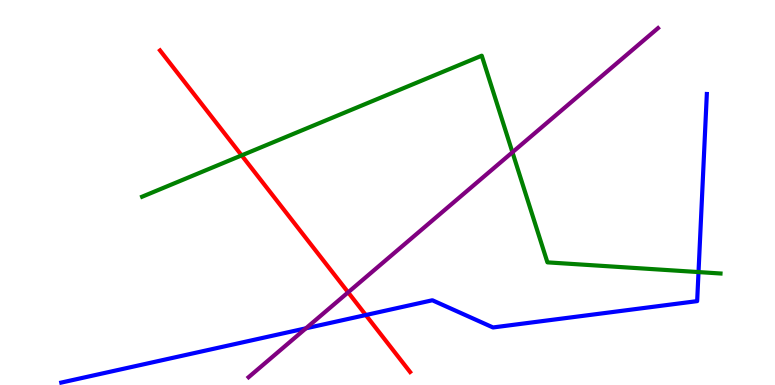[{'lines': ['blue', 'red'], 'intersections': [{'x': 4.72, 'y': 1.82}]}, {'lines': ['green', 'red'], 'intersections': [{'x': 3.12, 'y': 5.96}]}, {'lines': ['purple', 'red'], 'intersections': [{'x': 4.49, 'y': 2.41}]}, {'lines': ['blue', 'green'], 'intersections': [{'x': 9.01, 'y': 2.93}]}, {'lines': ['blue', 'purple'], 'intersections': [{'x': 3.95, 'y': 1.47}]}, {'lines': ['green', 'purple'], 'intersections': [{'x': 6.61, 'y': 6.05}]}]